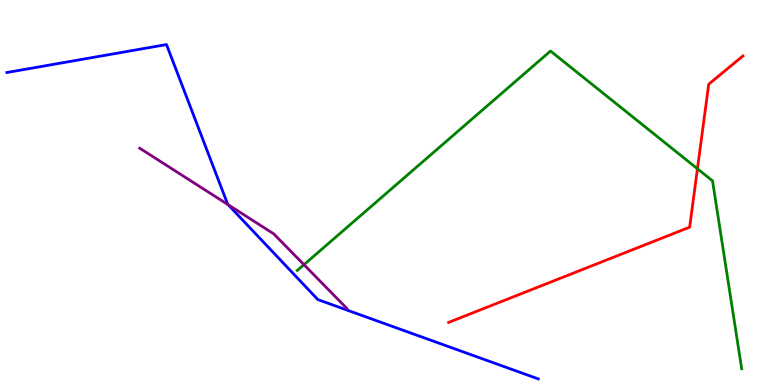[{'lines': ['blue', 'red'], 'intersections': []}, {'lines': ['green', 'red'], 'intersections': [{'x': 9.0, 'y': 5.62}]}, {'lines': ['purple', 'red'], 'intersections': []}, {'lines': ['blue', 'green'], 'intersections': []}, {'lines': ['blue', 'purple'], 'intersections': [{'x': 2.94, 'y': 4.68}]}, {'lines': ['green', 'purple'], 'intersections': [{'x': 3.92, 'y': 3.13}]}]